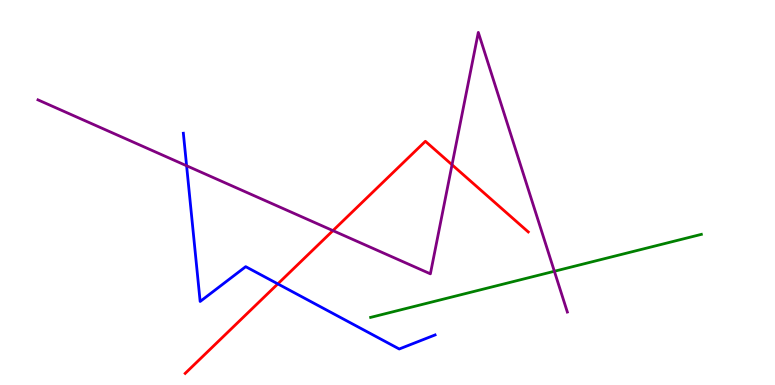[{'lines': ['blue', 'red'], 'intersections': [{'x': 3.58, 'y': 2.63}]}, {'lines': ['green', 'red'], 'intersections': []}, {'lines': ['purple', 'red'], 'intersections': [{'x': 4.3, 'y': 4.01}, {'x': 5.83, 'y': 5.72}]}, {'lines': ['blue', 'green'], 'intersections': []}, {'lines': ['blue', 'purple'], 'intersections': [{'x': 2.41, 'y': 5.69}]}, {'lines': ['green', 'purple'], 'intersections': [{'x': 7.15, 'y': 2.95}]}]